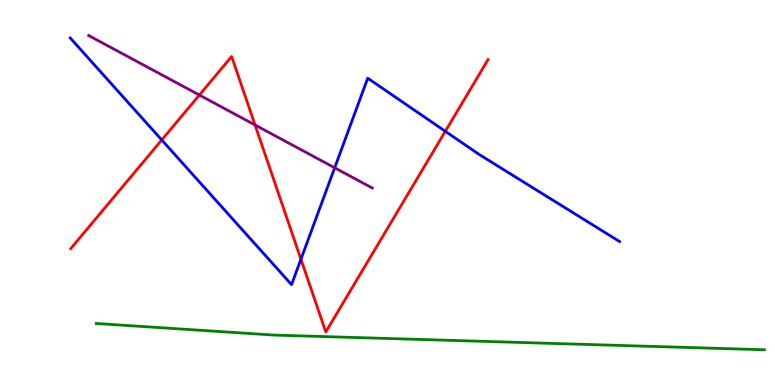[{'lines': ['blue', 'red'], 'intersections': [{'x': 2.09, 'y': 6.36}, {'x': 3.88, 'y': 3.27}, {'x': 5.75, 'y': 6.59}]}, {'lines': ['green', 'red'], 'intersections': []}, {'lines': ['purple', 'red'], 'intersections': [{'x': 2.57, 'y': 7.53}, {'x': 3.29, 'y': 6.75}]}, {'lines': ['blue', 'green'], 'intersections': []}, {'lines': ['blue', 'purple'], 'intersections': [{'x': 4.32, 'y': 5.64}]}, {'lines': ['green', 'purple'], 'intersections': []}]